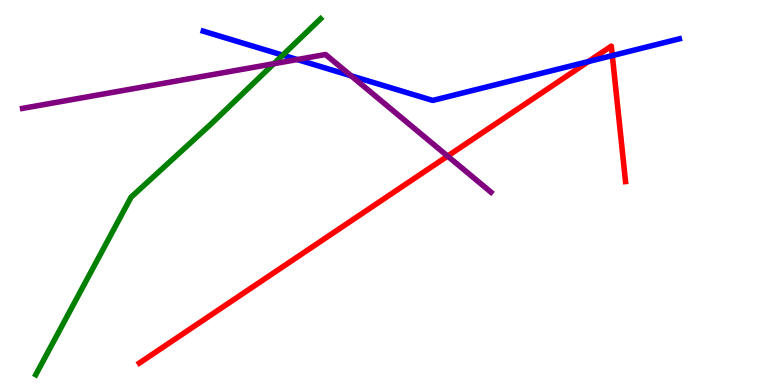[{'lines': ['blue', 'red'], 'intersections': [{'x': 7.59, 'y': 8.4}, {'x': 7.9, 'y': 8.56}]}, {'lines': ['green', 'red'], 'intersections': []}, {'lines': ['purple', 'red'], 'intersections': [{'x': 5.78, 'y': 5.95}]}, {'lines': ['blue', 'green'], 'intersections': [{'x': 3.65, 'y': 8.57}]}, {'lines': ['blue', 'purple'], 'intersections': [{'x': 3.84, 'y': 8.45}, {'x': 4.53, 'y': 8.03}]}, {'lines': ['green', 'purple'], 'intersections': [{'x': 3.53, 'y': 8.34}]}]